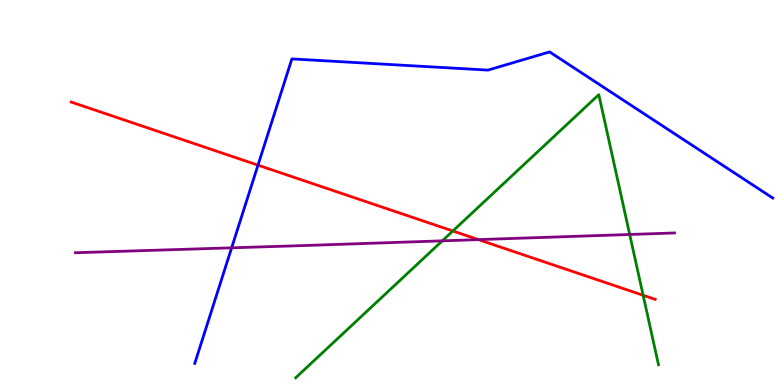[{'lines': ['blue', 'red'], 'intersections': [{'x': 3.33, 'y': 5.71}]}, {'lines': ['green', 'red'], 'intersections': [{'x': 5.84, 'y': 4.0}, {'x': 8.3, 'y': 2.33}]}, {'lines': ['purple', 'red'], 'intersections': [{'x': 6.17, 'y': 3.78}]}, {'lines': ['blue', 'green'], 'intersections': []}, {'lines': ['blue', 'purple'], 'intersections': [{'x': 2.99, 'y': 3.56}]}, {'lines': ['green', 'purple'], 'intersections': [{'x': 5.71, 'y': 3.74}, {'x': 8.13, 'y': 3.91}]}]